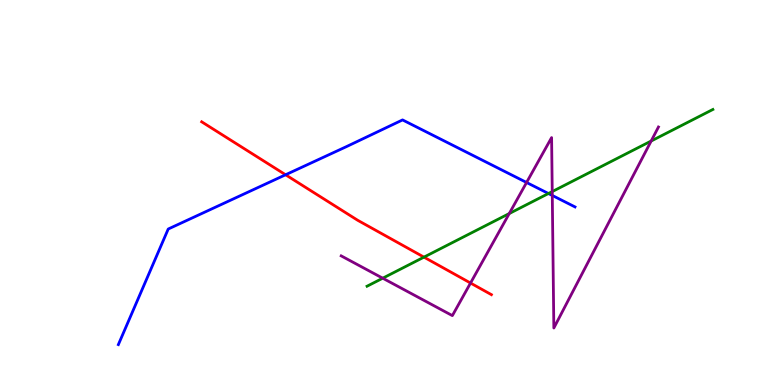[{'lines': ['blue', 'red'], 'intersections': [{'x': 3.68, 'y': 5.46}]}, {'lines': ['green', 'red'], 'intersections': [{'x': 5.47, 'y': 3.32}]}, {'lines': ['purple', 'red'], 'intersections': [{'x': 6.07, 'y': 2.65}]}, {'lines': ['blue', 'green'], 'intersections': [{'x': 7.08, 'y': 4.97}]}, {'lines': ['blue', 'purple'], 'intersections': [{'x': 6.79, 'y': 5.26}, {'x': 7.13, 'y': 4.92}]}, {'lines': ['green', 'purple'], 'intersections': [{'x': 4.94, 'y': 2.77}, {'x': 6.57, 'y': 4.45}, {'x': 7.13, 'y': 5.02}, {'x': 8.4, 'y': 6.34}]}]